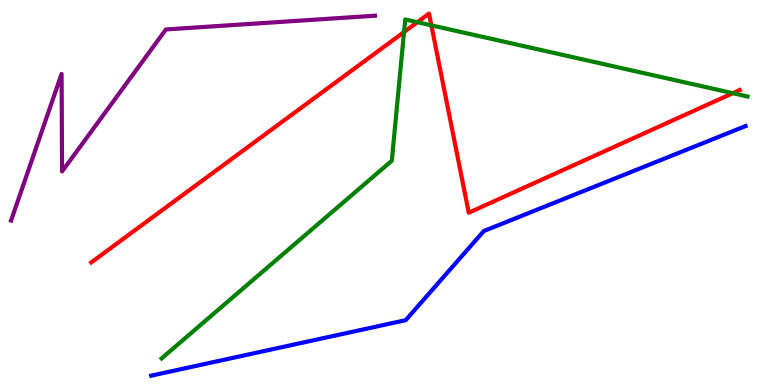[{'lines': ['blue', 'red'], 'intersections': []}, {'lines': ['green', 'red'], 'intersections': [{'x': 5.21, 'y': 9.17}, {'x': 5.39, 'y': 9.42}, {'x': 5.57, 'y': 9.34}, {'x': 9.46, 'y': 7.58}]}, {'lines': ['purple', 'red'], 'intersections': []}, {'lines': ['blue', 'green'], 'intersections': []}, {'lines': ['blue', 'purple'], 'intersections': []}, {'lines': ['green', 'purple'], 'intersections': []}]